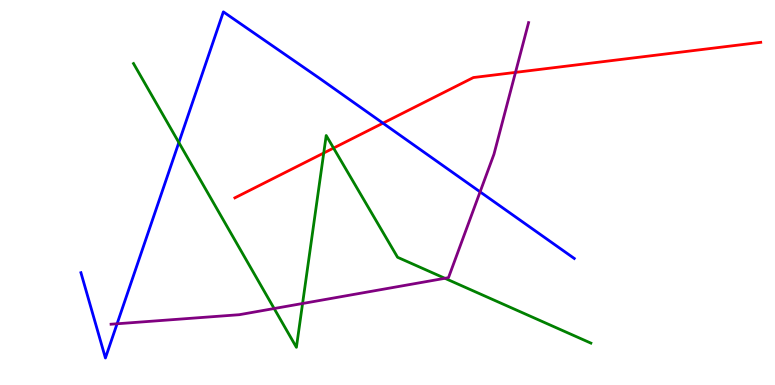[{'lines': ['blue', 'red'], 'intersections': [{'x': 4.94, 'y': 6.8}]}, {'lines': ['green', 'red'], 'intersections': [{'x': 4.18, 'y': 6.03}, {'x': 4.3, 'y': 6.15}]}, {'lines': ['purple', 'red'], 'intersections': [{'x': 6.65, 'y': 8.12}]}, {'lines': ['blue', 'green'], 'intersections': [{'x': 2.31, 'y': 6.3}]}, {'lines': ['blue', 'purple'], 'intersections': [{'x': 1.51, 'y': 1.59}, {'x': 6.19, 'y': 5.02}]}, {'lines': ['green', 'purple'], 'intersections': [{'x': 3.54, 'y': 1.99}, {'x': 3.9, 'y': 2.12}, {'x': 5.74, 'y': 2.77}]}]